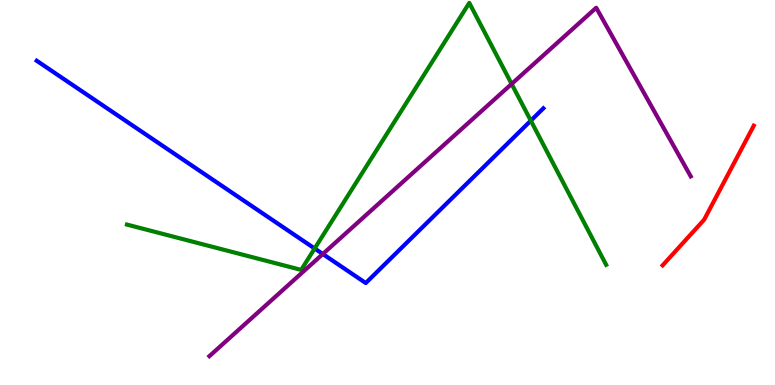[{'lines': ['blue', 'red'], 'intersections': []}, {'lines': ['green', 'red'], 'intersections': []}, {'lines': ['purple', 'red'], 'intersections': []}, {'lines': ['blue', 'green'], 'intersections': [{'x': 4.06, 'y': 3.55}, {'x': 6.85, 'y': 6.87}]}, {'lines': ['blue', 'purple'], 'intersections': [{'x': 4.17, 'y': 3.4}]}, {'lines': ['green', 'purple'], 'intersections': [{'x': 6.6, 'y': 7.82}]}]